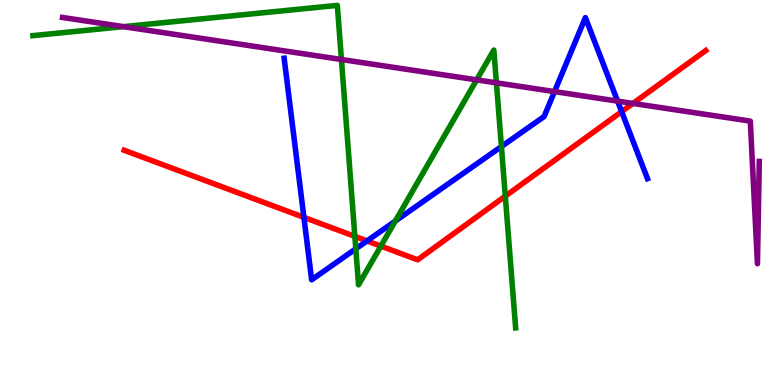[{'lines': ['blue', 'red'], 'intersections': [{'x': 3.92, 'y': 4.35}, {'x': 4.74, 'y': 3.74}, {'x': 8.02, 'y': 7.1}]}, {'lines': ['green', 'red'], 'intersections': [{'x': 4.58, 'y': 3.86}, {'x': 4.91, 'y': 3.61}, {'x': 6.52, 'y': 4.91}]}, {'lines': ['purple', 'red'], 'intersections': [{'x': 8.17, 'y': 7.31}]}, {'lines': ['blue', 'green'], 'intersections': [{'x': 4.59, 'y': 3.54}, {'x': 5.1, 'y': 4.26}, {'x': 6.47, 'y': 6.19}]}, {'lines': ['blue', 'purple'], 'intersections': [{'x': 7.15, 'y': 7.62}, {'x': 7.97, 'y': 7.37}]}, {'lines': ['green', 'purple'], 'intersections': [{'x': 1.59, 'y': 9.31}, {'x': 4.41, 'y': 8.45}, {'x': 6.15, 'y': 7.93}, {'x': 6.41, 'y': 7.85}]}]